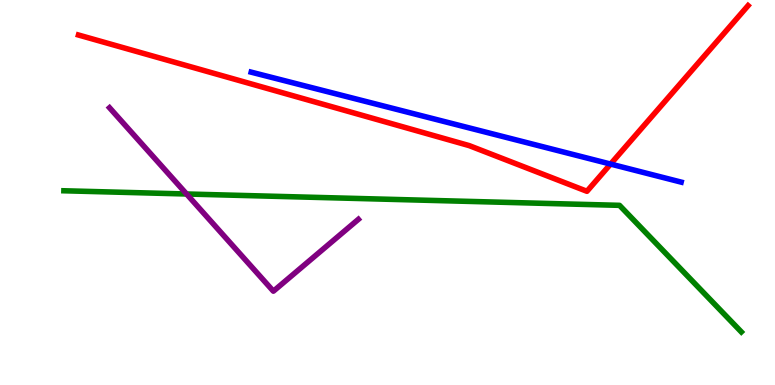[{'lines': ['blue', 'red'], 'intersections': [{'x': 7.88, 'y': 5.74}]}, {'lines': ['green', 'red'], 'intersections': []}, {'lines': ['purple', 'red'], 'intersections': []}, {'lines': ['blue', 'green'], 'intersections': []}, {'lines': ['blue', 'purple'], 'intersections': []}, {'lines': ['green', 'purple'], 'intersections': [{'x': 2.41, 'y': 4.96}]}]